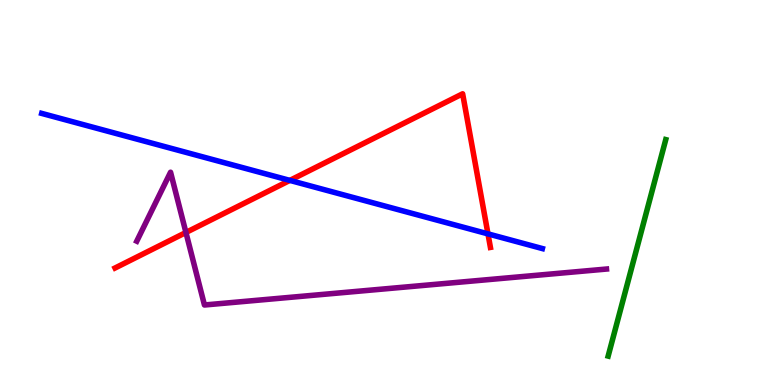[{'lines': ['blue', 'red'], 'intersections': [{'x': 3.74, 'y': 5.31}, {'x': 6.3, 'y': 3.93}]}, {'lines': ['green', 'red'], 'intersections': []}, {'lines': ['purple', 'red'], 'intersections': [{'x': 2.4, 'y': 3.96}]}, {'lines': ['blue', 'green'], 'intersections': []}, {'lines': ['blue', 'purple'], 'intersections': []}, {'lines': ['green', 'purple'], 'intersections': []}]